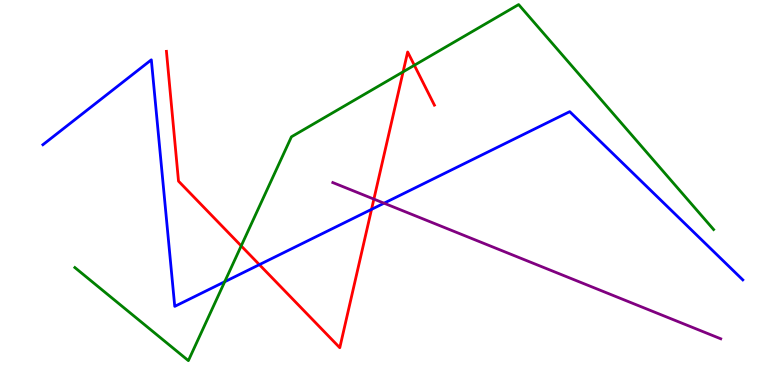[{'lines': ['blue', 'red'], 'intersections': [{'x': 3.35, 'y': 3.13}, {'x': 4.79, 'y': 4.56}]}, {'lines': ['green', 'red'], 'intersections': [{'x': 3.11, 'y': 3.61}, {'x': 5.2, 'y': 8.13}, {'x': 5.35, 'y': 8.3}]}, {'lines': ['purple', 'red'], 'intersections': [{'x': 4.82, 'y': 4.83}]}, {'lines': ['blue', 'green'], 'intersections': [{'x': 2.9, 'y': 2.68}]}, {'lines': ['blue', 'purple'], 'intersections': [{'x': 4.96, 'y': 4.72}]}, {'lines': ['green', 'purple'], 'intersections': []}]